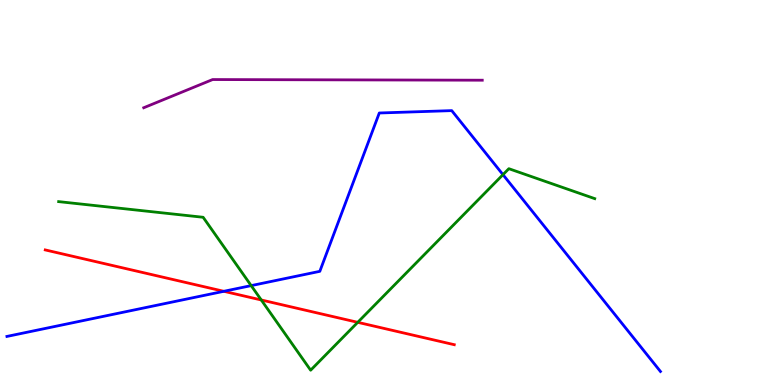[{'lines': ['blue', 'red'], 'intersections': [{'x': 2.89, 'y': 2.43}]}, {'lines': ['green', 'red'], 'intersections': [{'x': 3.37, 'y': 2.21}, {'x': 4.62, 'y': 1.63}]}, {'lines': ['purple', 'red'], 'intersections': []}, {'lines': ['blue', 'green'], 'intersections': [{'x': 3.24, 'y': 2.58}, {'x': 6.49, 'y': 5.46}]}, {'lines': ['blue', 'purple'], 'intersections': []}, {'lines': ['green', 'purple'], 'intersections': []}]